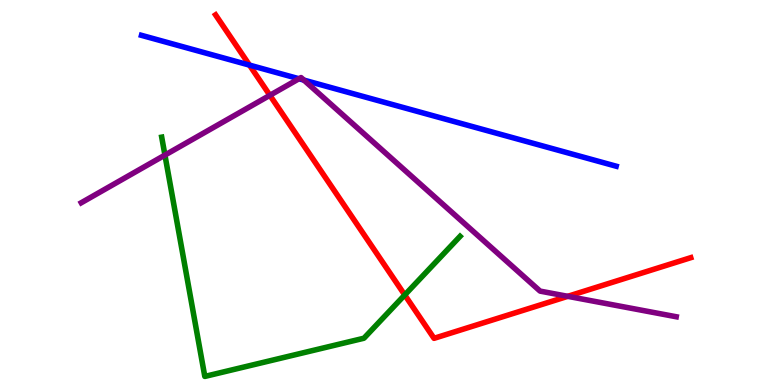[{'lines': ['blue', 'red'], 'intersections': [{'x': 3.22, 'y': 8.31}]}, {'lines': ['green', 'red'], 'intersections': [{'x': 5.22, 'y': 2.34}]}, {'lines': ['purple', 'red'], 'intersections': [{'x': 3.48, 'y': 7.52}, {'x': 7.33, 'y': 2.3}]}, {'lines': ['blue', 'green'], 'intersections': []}, {'lines': ['blue', 'purple'], 'intersections': [{'x': 3.86, 'y': 7.95}, {'x': 3.92, 'y': 7.92}]}, {'lines': ['green', 'purple'], 'intersections': [{'x': 2.13, 'y': 5.97}]}]